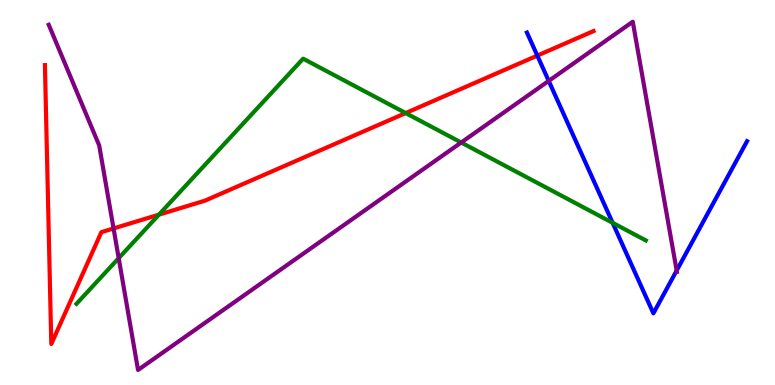[{'lines': ['blue', 'red'], 'intersections': [{'x': 6.93, 'y': 8.56}]}, {'lines': ['green', 'red'], 'intersections': [{'x': 2.05, 'y': 4.42}, {'x': 5.23, 'y': 7.06}]}, {'lines': ['purple', 'red'], 'intersections': [{'x': 1.47, 'y': 4.07}]}, {'lines': ['blue', 'green'], 'intersections': [{'x': 7.9, 'y': 4.21}]}, {'lines': ['blue', 'purple'], 'intersections': [{'x': 7.08, 'y': 7.9}, {'x': 8.73, 'y': 2.97}]}, {'lines': ['green', 'purple'], 'intersections': [{'x': 1.53, 'y': 3.29}, {'x': 5.95, 'y': 6.3}]}]